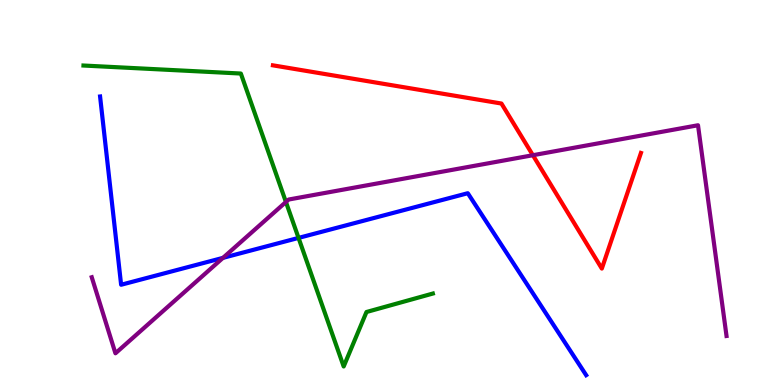[{'lines': ['blue', 'red'], 'intersections': []}, {'lines': ['green', 'red'], 'intersections': []}, {'lines': ['purple', 'red'], 'intersections': [{'x': 6.88, 'y': 5.97}]}, {'lines': ['blue', 'green'], 'intersections': [{'x': 3.85, 'y': 3.82}]}, {'lines': ['blue', 'purple'], 'intersections': [{'x': 2.88, 'y': 3.3}]}, {'lines': ['green', 'purple'], 'intersections': [{'x': 3.69, 'y': 4.75}]}]